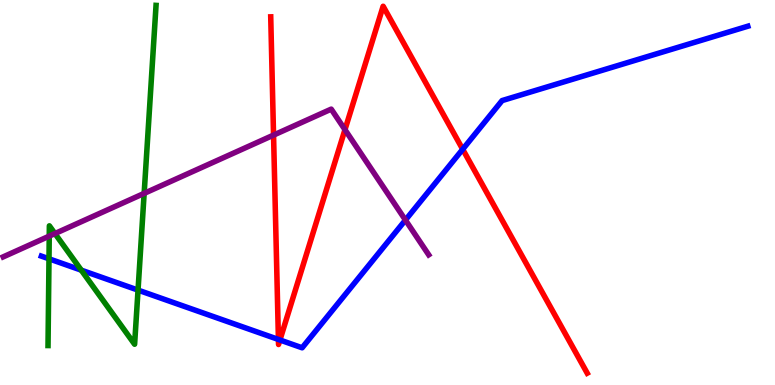[{'lines': ['blue', 'red'], 'intersections': [{'x': 3.59, 'y': 1.18}, {'x': 3.61, 'y': 1.17}, {'x': 5.97, 'y': 6.12}]}, {'lines': ['green', 'red'], 'intersections': []}, {'lines': ['purple', 'red'], 'intersections': [{'x': 3.53, 'y': 6.49}, {'x': 4.45, 'y': 6.63}]}, {'lines': ['blue', 'green'], 'intersections': [{'x': 0.632, 'y': 3.28}, {'x': 1.05, 'y': 2.98}, {'x': 1.78, 'y': 2.46}]}, {'lines': ['blue', 'purple'], 'intersections': [{'x': 5.23, 'y': 4.28}]}, {'lines': ['green', 'purple'], 'intersections': [{'x': 0.635, 'y': 3.87}, {'x': 0.709, 'y': 3.93}, {'x': 1.86, 'y': 4.98}]}]